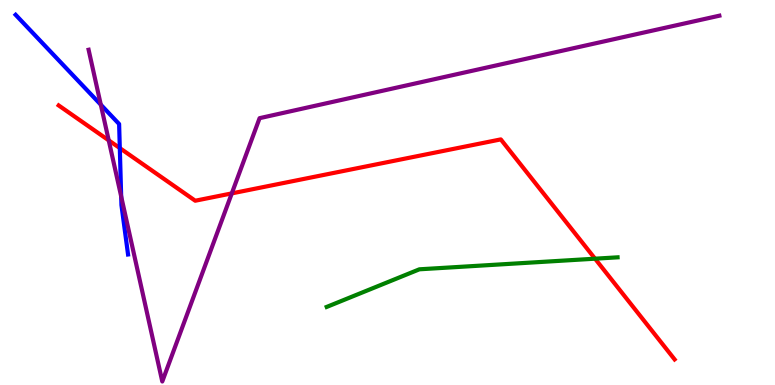[{'lines': ['blue', 'red'], 'intersections': [{'x': 1.55, 'y': 6.15}]}, {'lines': ['green', 'red'], 'intersections': [{'x': 7.68, 'y': 3.28}]}, {'lines': ['purple', 'red'], 'intersections': [{'x': 1.4, 'y': 6.35}, {'x': 2.99, 'y': 4.98}]}, {'lines': ['blue', 'green'], 'intersections': []}, {'lines': ['blue', 'purple'], 'intersections': [{'x': 1.3, 'y': 7.28}, {'x': 1.56, 'y': 4.9}]}, {'lines': ['green', 'purple'], 'intersections': []}]